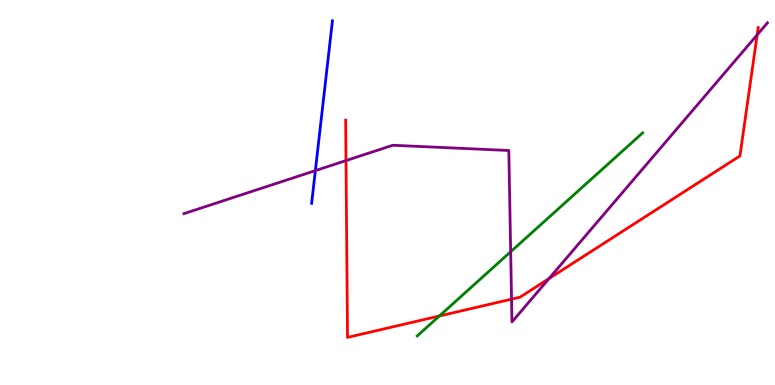[{'lines': ['blue', 'red'], 'intersections': []}, {'lines': ['green', 'red'], 'intersections': [{'x': 5.67, 'y': 1.79}]}, {'lines': ['purple', 'red'], 'intersections': [{'x': 4.46, 'y': 5.83}, {'x': 6.6, 'y': 2.23}, {'x': 7.08, 'y': 2.76}, {'x': 9.77, 'y': 9.09}]}, {'lines': ['blue', 'green'], 'intersections': []}, {'lines': ['blue', 'purple'], 'intersections': [{'x': 4.07, 'y': 5.57}]}, {'lines': ['green', 'purple'], 'intersections': [{'x': 6.59, 'y': 3.46}]}]